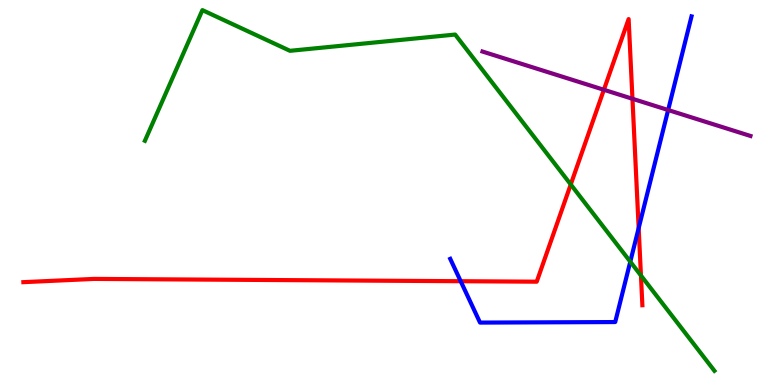[{'lines': ['blue', 'red'], 'intersections': [{'x': 5.94, 'y': 2.7}, {'x': 8.24, 'y': 4.08}]}, {'lines': ['green', 'red'], 'intersections': [{'x': 7.36, 'y': 5.21}, {'x': 8.27, 'y': 2.84}]}, {'lines': ['purple', 'red'], 'intersections': [{'x': 7.79, 'y': 7.67}, {'x': 8.16, 'y': 7.43}]}, {'lines': ['blue', 'green'], 'intersections': [{'x': 8.13, 'y': 3.2}]}, {'lines': ['blue', 'purple'], 'intersections': [{'x': 8.62, 'y': 7.14}]}, {'lines': ['green', 'purple'], 'intersections': []}]